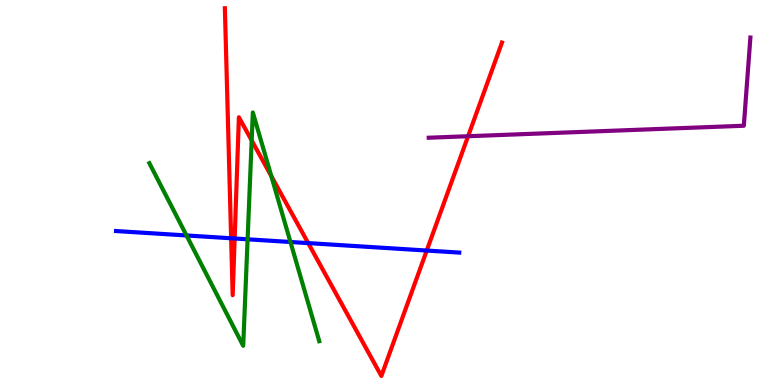[{'lines': ['blue', 'red'], 'intersections': [{'x': 2.98, 'y': 3.81}, {'x': 3.03, 'y': 3.81}, {'x': 3.98, 'y': 3.69}, {'x': 5.51, 'y': 3.49}]}, {'lines': ['green', 'red'], 'intersections': [{'x': 3.25, 'y': 6.35}, {'x': 3.5, 'y': 5.43}]}, {'lines': ['purple', 'red'], 'intersections': [{'x': 6.04, 'y': 6.46}]}, {'lines': ['blue', 'green'], 'intersections': [{'x': 2.41, 'y': 3.88}, {'x': 3.19, 'y': 3.78}, {'x': 3.75, 'y': 3.71}]}, {'lines': ['blue', 'purple'], 'intersections': []}, {'lines': ['green', 'purple'], 'intersections': []}]